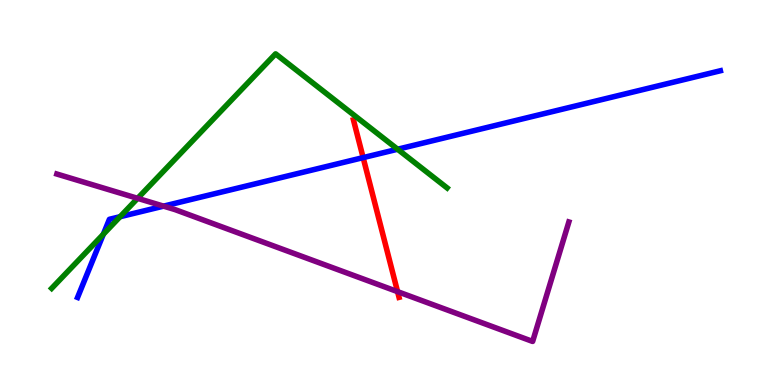[{'lines': ['blue', 'red'], 'intersections': [{'x': 4.69, 'y': 5.91}]}, {'lines': ['green', 'red'], 'intersections': []}, {'lines': ['purple', 'red'], 'intersections': [{'x': 5.13, 'y': 2.42}]}, {'lines': ['blue', 'green'], 'intersections': [{'x': 1.33, 'y': 3.92}, {'x': 1.55, 'y': 4.37}, {'x': 5.13, 'y': 6.12}]}, {'lines': ['blue', 'purple'], 'intersections': [{'x': 2.11, 'y': 4.65}]}, {'lines': ['green', 'purple'], 'intersections': [{'x': 1.78, 'y': 4.85}]}]